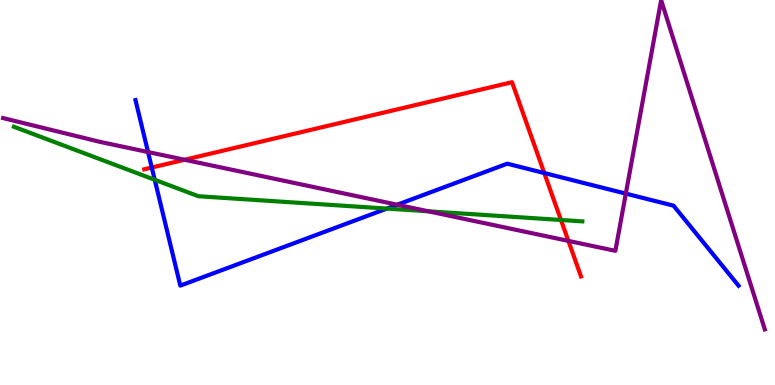[{'lines': ['blue', 'red'], 'intersections': [{'x': 1.96, 'y': 5.65}, {'x': 7.02, 'y': 5.51}]}, {'lines': ['green', 'red'], 'intersections': [{'x': 7.24, 'y': 4.29}]}, {'lines': ['purple', 'red'], 'intersections': [{'x': 2.38, 'y': 5.85}, {'x': 7.33, 'y': 3.74}]}, {'lines': ['blue', 'green'], 'intersections': [{'x': 2.0, 'y': 5.33}, {'x': 4.99, 'y': 4.58}]}, {'lines': ['blue', 'purple'], 'intersections': [{'x': 1.91, 'y': 6.05}, {'x': 5.13, 'y': 4.68}, {'x': 8.08, 'y': 4.97}]}, {'lines': ['green', 'purple'], 'intersections': [{'x': 5.53, 'y': 4.51}]}]